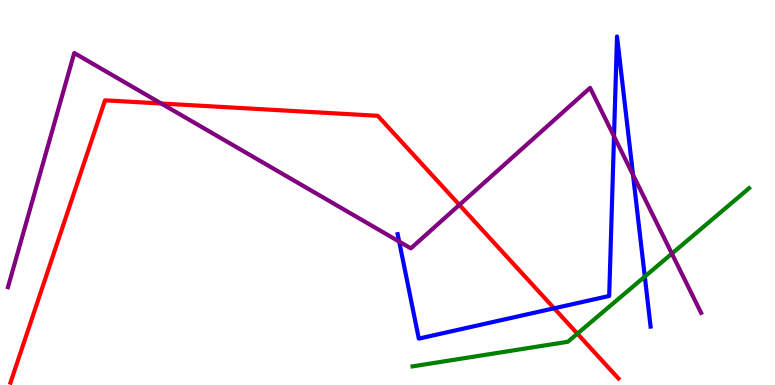[{'lines': ['blue', 'red'], 'intersections': [{'x': 7.15, 'y': 1.99}]}, {'lines': ['green', 'red'], 'intersections': [{'x': 7.45, 'y': 1.33}]}, {'lines': ['purple', 'red'], 'intersections': [{'x': 2.08, 'y': 7.31}, {'x': 5.93, 'y': 4.68}]}, {'lines': ['blue', 'green'], 'intersections': [{'x': 8.32, 'y': 2.82}]}, {'lines': ['blue', 'purple'], 'intersections': [{'x': 5.15, 'y': 3.73}, {'x': 7.92, 'y': 6.46}, {'x': 8.17, 'y': 5.46}]}, {'lines': ['green', 'purple'], 'intersections': [{'x': 8.67, 'y': 3.41}]}]